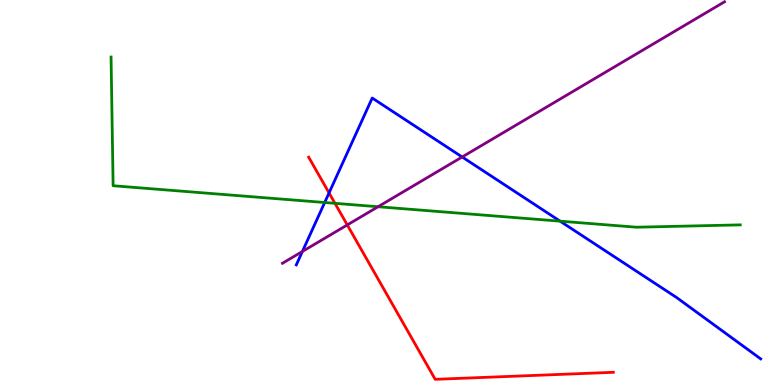[{'lines': ['blue', 'red'], 'intersections': [{'x': 4.25, 'y': 4.99}]}, {'lines': ['green', 'red'], 'intersections': [{'x': 4.32, 'y': 4.72}]}, {'lines': ['purple', 'red'], 'intersections': [{'x': 4.48, 'y': 4.16}]}, {'lines': ['blue', 'green'], 'intersections': [{'x': 4.19, 'y': 4.74}, {'x': 7.23, 'y': 4.26}]}, {'lines': ['blue', 'purple'], 'intersections': [{'x': 3.9, 'y': 3.47}, {'x': 5.96, 'y': 5.92}]}, {'lines': ['green', 'purple'], 'intersections': [{'x': 4.88, 'y': 4.63}]}]